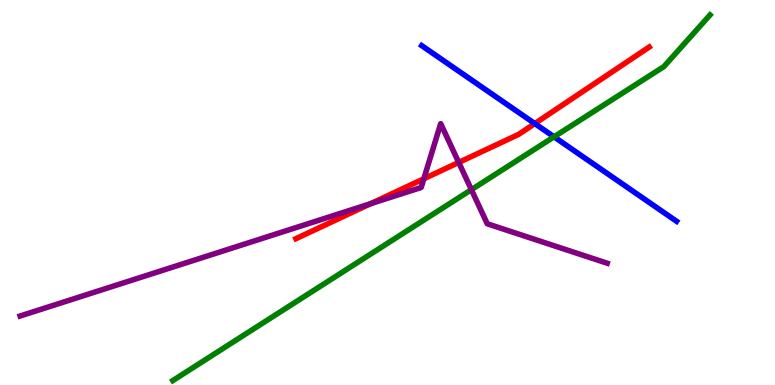[{'lines': ['blue', 'red'], 'intersections': [{'x': 6.9, 'y': 6.79}]}, {'lines': ['green', 'red'], 'intersections': []}, {'lines': ['purple', 'red'], 'intersections': [{'x': 4.78, 'y': 4.71}, {'x': 5.47, 'y': 5.36}, {'x': 5.92, 'y': 5.78}]}, {'lines': ['blue', 'green'], 'intersections': [{'x': 7.15, 'y': 6.45}]}, {'lines': ['blue', 'purple'], 'intersections': []}, {'lines': ['green', 'purple'], 'intersections': [{'x': 6.08, 'y': 5.07}]}]